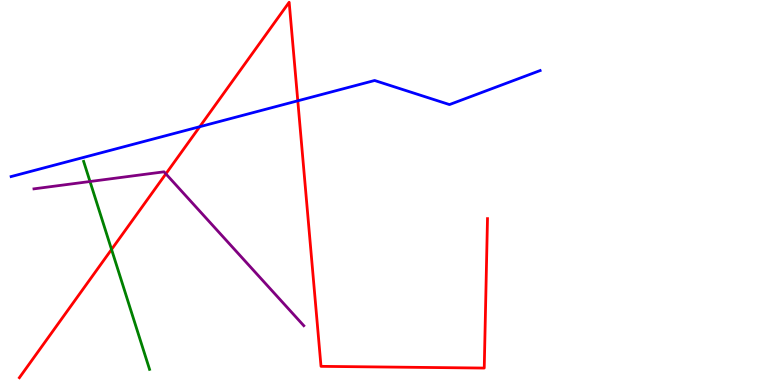[{'lines': ['blue', 'red'], 'intersections': [{'x': 2.58, 'y': 6.71}, {'x': 3.84, 'y': 7.38}]}, {'lines': ['green', 'red'], 'intersections': [{'x': 1.44, 'y': 3.52}]}, {'lines': ['purple', 'red'], 'intersections': [{'x': 2.14, 'y': 5.48}]}, {'lines': ['blue', 'green'], 'intersections': []}, {'lines': ['blue', 'purple'], 'intersections': []}, {'lines': ['green', 'purple'], 'intersections': [{'x': 1.16, 'y': 5.29}]}]